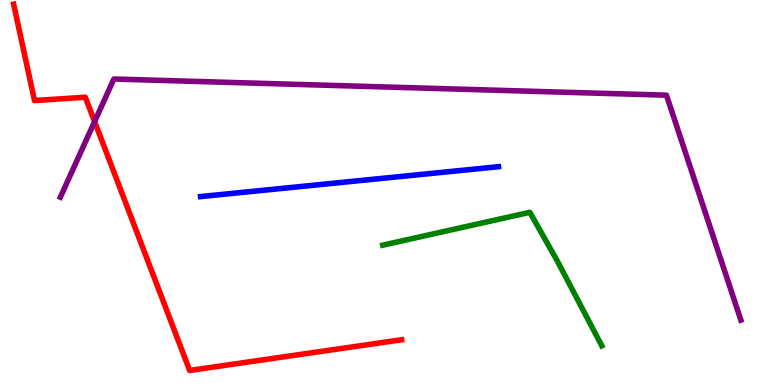[{'lines': ['blue', 'red'], 'intersections': []}, {'lines': ['green', 'red'], 'intersections': []}, {'lines': ['purple', 'red'], 'intersections': [{'x': 1.22, 'y': 6.84}]}, {'lines': ['blue', 'green'], 'intersections': []}, {'lines': ['blue', 'purple'], 'intersections': []}, {'lines': ['green', 'purple'], 'intersections': []}]